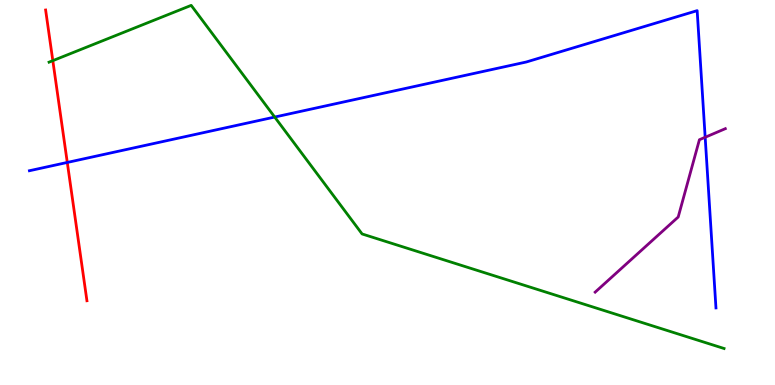[{'lines': ['blue', 'red'], 'intersections': [{'x': 0.868, 'y': 5.78}]}, {'lines': ['green', 'red'], 'intersections': [{'x': 0.682, 'y': 8.42}]}, {'lines': ['purple', 'red'], 'intersections': []}, {'lines': ['blue', 'green'], 'intersections': [{'x': 3.54, 'y': 6.96}]}, {'lines': ['blue', 'purple'], 'intersections': [{'x': 9.1, 'y': 6.43}]}, {'lines': ['green', 'purple'], 'intersections': []}]